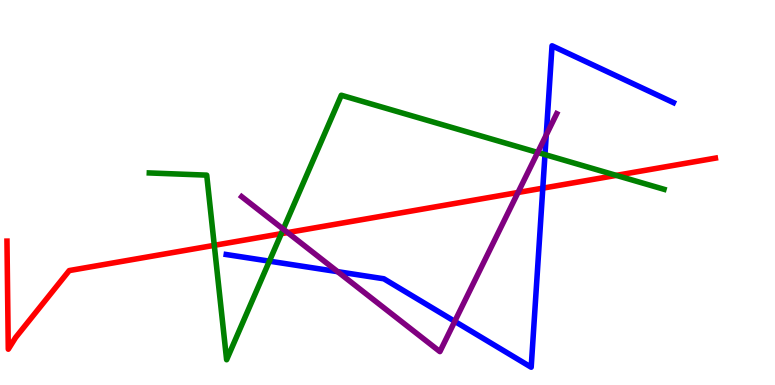[{'lines': ['blue', 'red'], 'intersections': [{'x': 7.0, 'y': 5.11}]}, {'lines': ['green', 'red'], 'intersections': [{'x': 2.76, 'y': 3.63}, {'x': 3.63, 'y': 3.93}, {'x': 7.95, 'y': 5.44}]}, {'lines': ['purple', 'red'], 'intersections': [{'x': 3.71, 'y': 3.96}, {'x': 6.68, 'y': 5.0}]}, {'lines': ['blue', 'green'], 'intersections': [{'x': 3.48, 'y': 3.22}, {'x': 7.03, 'y': 5.98}]}, {'lines': ['blue', 'purple'], 'intersections': [{'x': 4.36, 'y': 2.94}, {'x': 5.87, 'y': 1.65}, {'x': 7.05, 'y': 6.49}]}, {'lines': ['green', 'purple'], 'intersections': [{'x': 3.65, 'y': 4.05}, {'x': 6.94, 'y': 6.04}]}]